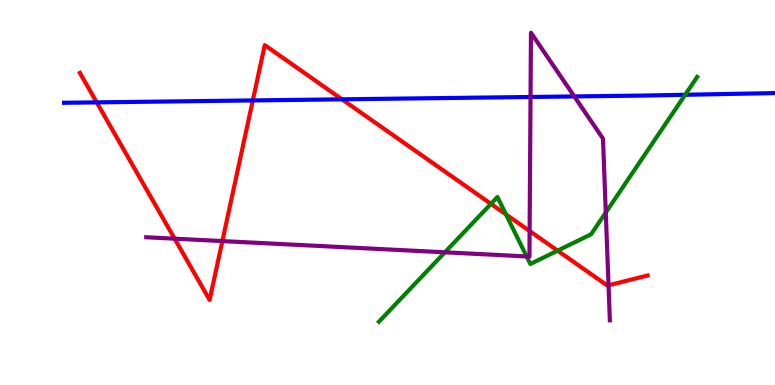[{'lines': ['blue', 'red'], 'intersections': [{'x': 1.25, 'y': 7.34}, {'x': 3.26, 'y': 7.39}, {'x': 4.41, 'y': 7.42}]}, {'lines': ['green', 'red'], 'intersections': [{'x': 6.33, 'y': 4.7}, {'x': 6.53, 'y': 4.43}, {'x': 7.19, 'y': 3.49}]}, {'lines': ['purple', 'red'], 'intersections': [{'x': 2.25, 'y': 3.8}, {'x': 2.87, 'y': 3.74}, {'x': 6.83, 'y': 4.0}, {'x': 7.85, 'y': 2.59}]}, {'lines': ['blue', 'green'], 'intersections': [{'x': 8.84, 'y': 7.54}]}, {'lines': ['blue', 'purple'], 'intersections': [{'x': 6.85, 'y': 7.48}, {'x': 7.41, 'y': 7.5}]}, {'lines': ['green', 'purple'], 'intersections': [{'x': 5.74, 'y': 3.45}, {'x': 6.8, 'y': 3.34}, {'x': 7.82, 'y': 4.48}]}]